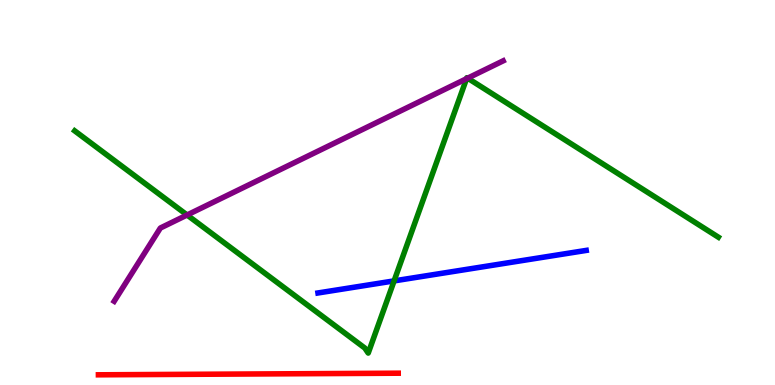[{'lines': ['blue', 'red'], 'intersections': []}, {'lines': ['green', 'red'], 'intersections': []}, {'lines': ['purple', 'red'], 'intersections': []}, {'lines': ['blue', 'green'], 'intersections': [{'x': 5.09, 'y': 2.7}]}, {'lines': ['blue', 'purple'], 'intersections': []}, {'lines': ['green', 'purple'], 'intersections': [{'x': 2.41, 'y': 4.42}, {'x': 6.02, 'y': 7.96}, {'x': 6.03, 'y': 7.97}]}]